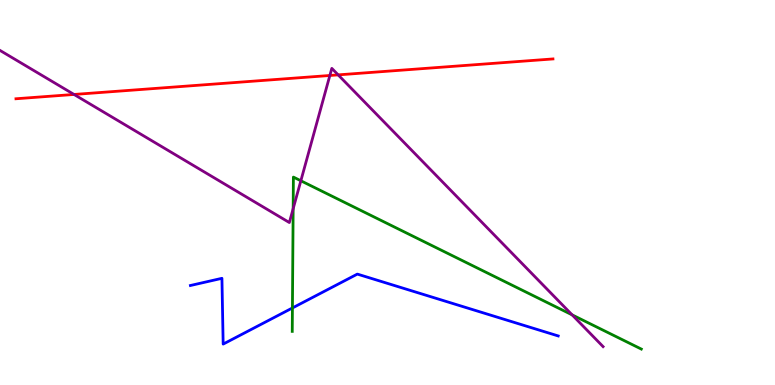[{'lines': ['blue', 'red'], 'intersections': []}, {'lines': ['green', 'red'], 'intersections': []}, {'lines': ['purple', 'red'], 'intersections': [{'x': 0.955, 'y': 7.55}, {'x': 4.26, 'y': 8.04}, {'x': 4.36, 'y': 8.06}]}, {'lines': ['blue', 'green'], 'intersections': [{'x': 3.77, 'y': 2.0}]}, {'lines': ['blue', 'purple'], 'intersections': []}, {'lines': ['green', 'purple'], 'intersections': [{'x': 3.78, 'y': 4.58}, {'x': 3.88, 'y': 5.3}, {'x': 7.38, 'y': 1.82}]}]